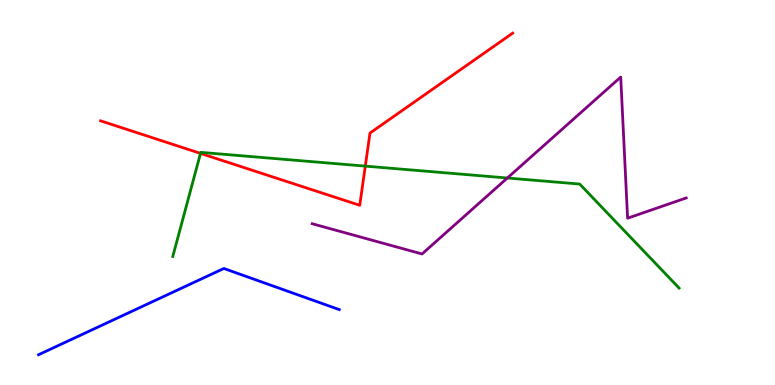[{'lines': ['blue', 'red'], 'intersections': []}, {'lines': ['green', 'red'], 'intersections': [{'x': 2.59, 'y': 6.02}, {'x': 4.71, 'y': 5.69}]}, {'lines': ['purple', 'red'], 'intersections': []}, {'lines': ['blue', 'green'], 'intersections': []}, {'lines': ['blue', 'purple'], 'intersections': []}, {'lines': ['green', 'purple'], 'intersections': [{'x': 6.55, 'y': 5.38}]}]